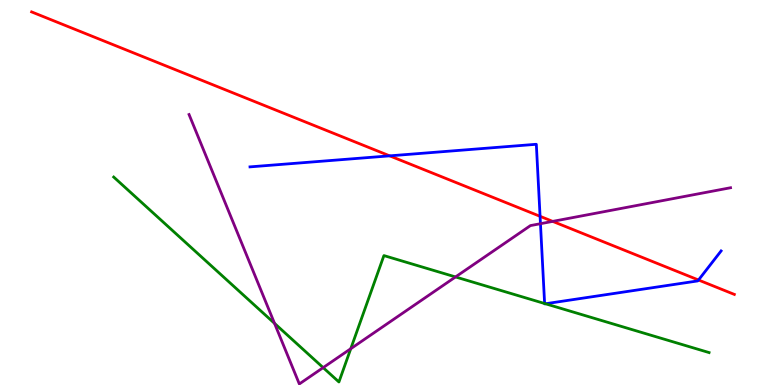[{'lines': ['blue', 'red'], 'intersections': [{'x': 5.03, 'y': 5.95}, {'x': 6.97, 'y': 4.38}, {'x': 9.01, 'y': 2.73}]}, {'lines': ['green', 'red'], 'intersections': []}, {'lines': ['purple', 'red'], 'intersections': [{'x': 7.13, 'y': 4.25}]}, {'lines': ['blue', 'green'], 'intersections': [{'x': 7.03, 'y': 2.12}, {'x': 7.04, 'y': 2.11}]}, {'lines': ['blue', 'purple'], 'intersections': [{'x': 6.97, 'y': 4.19}]}, {'lines': ['green', 'purple'], 'intersections': [{'x': 3.54, 'y': 1.6}, {'x': 4.17, 'y': 0.451}, {'x': 4.53, 'y': 0.943}, {'x': 5.88, 'y': 2.81}]}]